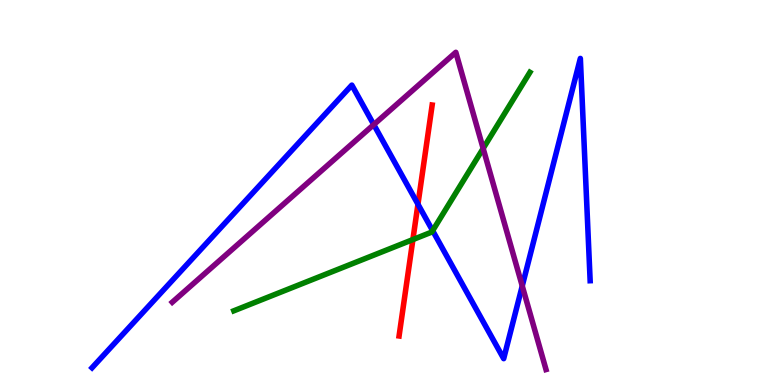[{'lines': ['blue', 'red'], 'intersections': [{'x': 5.39, 'y': 4.7}]}, {'lines': ['green', 'red'], 'intersections': [{'x': 5.33, 'y': 3.78}]}, {'lines': ['purple', 'red'], 'intersections': []}, {'lines': ['blue', 'green'], 'intersections': [{'x': 5.58, 'y': 4.01}]}, {'lines': ['blue', 'purple'], 'intersections': [{'x': 4.82, 'y': 6.76}, {'x': 6.74, 'y': 2.57}]}, {'lines': ['green', 'purple'], 'intersections': [{'x': 6.23, 'y': 6.14}]}]